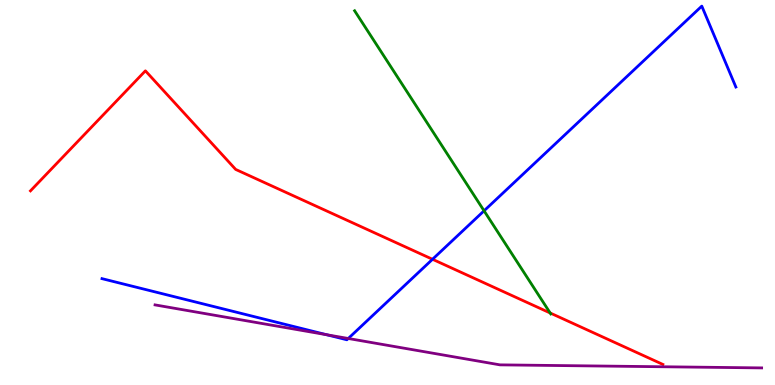[{'lines': ['blue', 'red'], 'intersections': [{'x': 5.58, 'y': 3.27}]}, {'lines': ['green', 'red'], 'intersections': [{'x': 7.1, 'y': 1.87}]}, {'lines': ['purple', 'red'], 'intersections': []}, {'lines': ['blue', 'green'], 'intersections': [{'x': 6.25, 'y': 4.52}]}, {'lines': ['blue', 'purple'], 'intersections': [{'x': 4.22, 'y': 1.31}, {'x': 4.49, 'y': 1.21}]}, {'lines': ['green', 'purple'], 'intersections': []}]